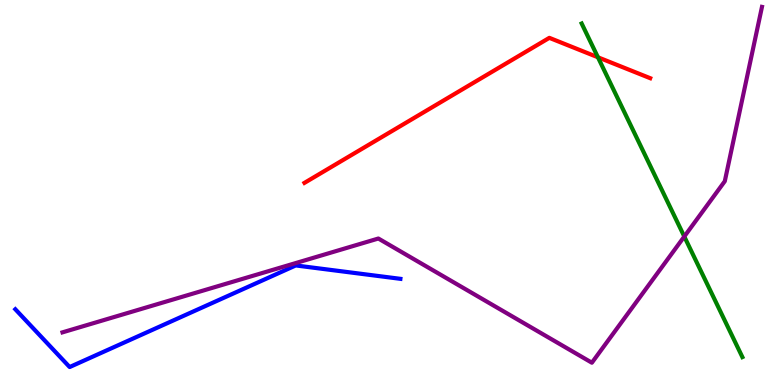[{'lines': ['blue', 'red'], 'intersections': []}, {'lines': ['green', 'red'], 'intersections': [{'x': 7.72, 'y': 8.51}]}, {'lines': ['purple', 'red'], 'intersections': []}, {'lines': ['blue', 'green'], 'intersections': []}, {'lines': ['blue', 'purple'], 'intersections': []}, {'lines': ['green', 'purple'], 'intersections': [{'x': 8.83, 'y': 3.86}]}]